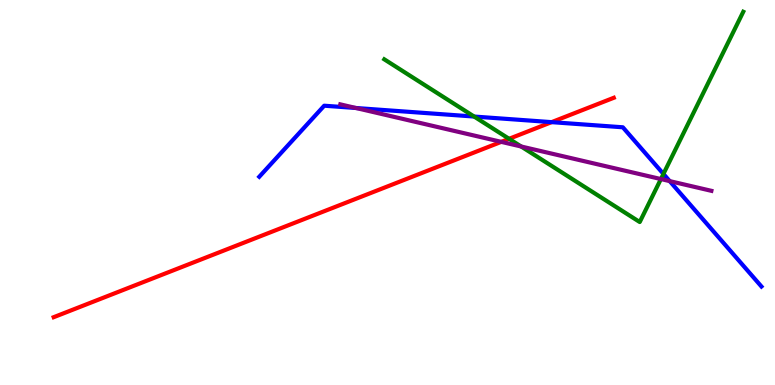[{'lines': ['blue', 'red'], 'intersections': [{'x': 7.12, 'y': 6.83}]}, {'lines': ['green', 'red'], 'intersections': [{'x': 6.57, 'y': 6.39}]}, {'lines': ['purple', 'red'], 'intersections': [{'x': 6.47, 'y': 6.32}]}, {'lines': ['blue', 'green'], 'intersections': [{'x': 6.12, 'y': 6.97}, {'x': 8.56, 'y': 5.48}]}, {'lines': ['blue', 'purple'], 'intersections': [{'x': 4.59, 'y': 7.19}, {'x': 8.64, 'y': 5.3}]}, {'lines': ['green', 'purple'], 'intersections': [{'x': 6.72, 'y': 6.19}, {'x': 8.53, 'y': 5.35}]}]